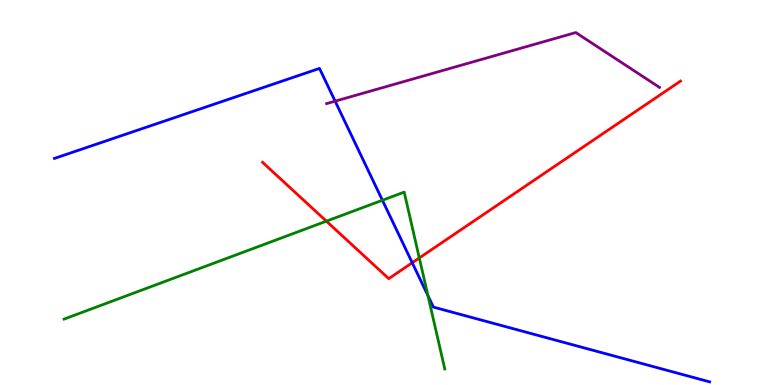[{'lines': ['blue', 'red'], 'intersections': [{'x': 5.32, 'y': 3.18}]}, {'lines': ['green', 'red'], 'intersections': [{'x': 4.21, 'y': 4.26}, {'x': 5.41, 'y': 3.3}]}, {'lines': ['purple', 'red'], 'intersections': []}, {'lines': ['blue', 'green'], 'intersections': [{'x': 4.93, 'y': 4.8}, {'x': 5.52, 'y': 2.32}]}, {'lines': ['blue', 'purple'], 'intersections': [{'x': 4.32, 'y': 7.37}]}, {'lines': ['green', 'purple'], 'intersections': []}]